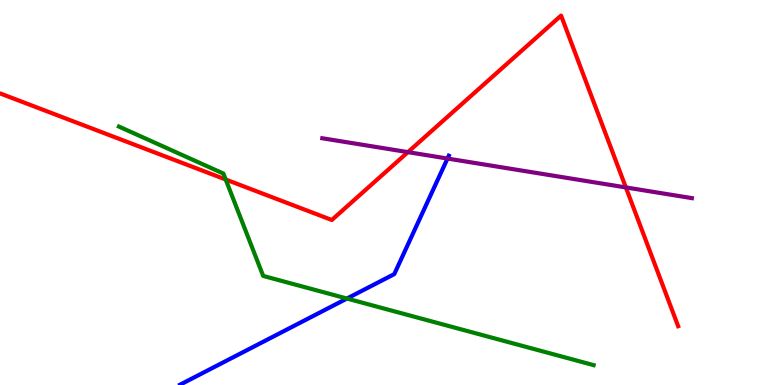[{'lines': ['blue', 'red'], 'intersections': []}, {'lines': ['green', 'red'], 'intersections': [{'x': 2.91, 'y': 5.34}]}, {'lines': ['purple', 'red'], 'intersections': [{'x': 5.26, 'y': 6.05}, {'x': 8.08, 'y': 5.13}]}, {'lines': ['blue', 'green'], 'intersections': [{'x': 4.48, 'y': 2.25}]}, {'lines': ['blue', 'purple'], 'intersections': [{'x': 5.77, 'y': 5.88}]}, {'lines': ['green', 'purple'], 'intersections': []}]